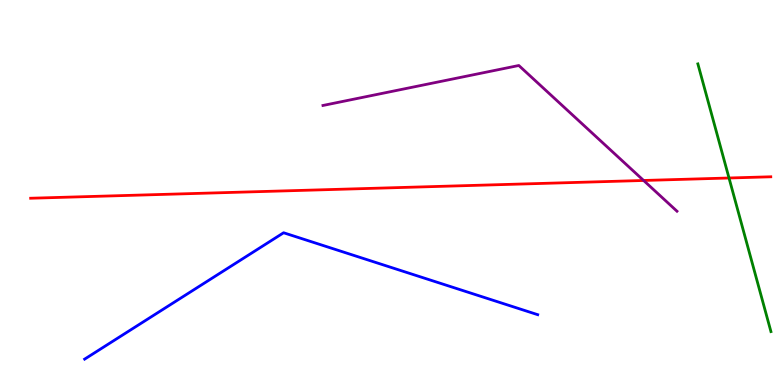[{'lines': ['blue', 'red'], 'intersections': []}, {'lines': ['green', 'red'], 'intersections': [{'x': 9.41, 'y': 5.38}]}, {'lines': ['purple', 'red'], 'intersections': [{'x': 8.3, 'y': 5.31}]}, {'lines': ['blue', 'green'], 'intersections': []}, {'lines': ['blue', 'purple'], 'intersections': []}, {'lines': ['green', 'purple'], 'intersections': []}]